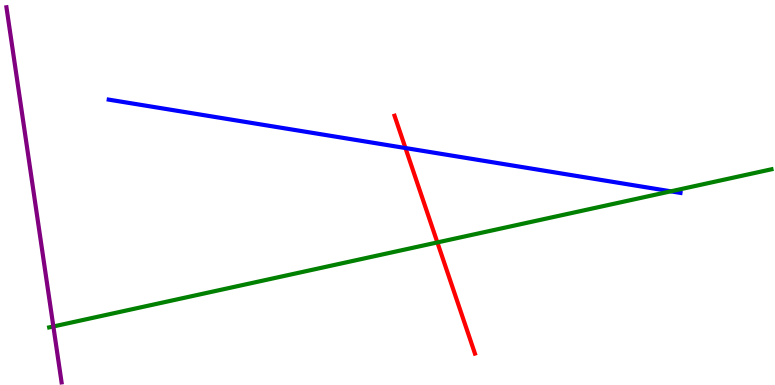[{'lines': ['blue', 'red'], 'intersections': [{'x': 5.23, 'y': 6.16}]}, {'lines': ['green', 'red'], 'intersections': [{'x': 5.64, 'y': 3.7}]}, {'lines': ['purple', 'red'], 'intersections': []}, {'lines': ['blue', 'green'], 'intersections': [{'x': 8.66, 'y': 5.03}]}, {'lines': ['blue', 'purple'], 'intersections': []}, {'lines': ['green', 'purple'], 'intersections': [{'x': 0.689, 'y': 1.52}]}]